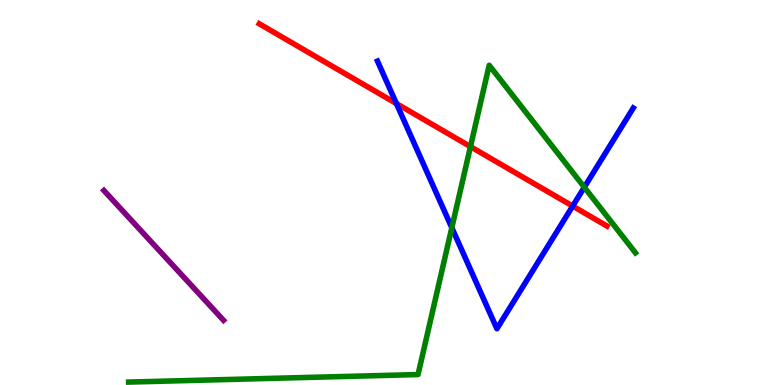[{'lines': ['blue', 'red'], 'intersections': [{'x': 5.12, 'y': 7.31}, {'x': 7.39, 'y': 4.65}]}, {'lines': ['green', 'red'], 'intersections': [{'x': 6.07, 'y': 6.19}]}, {'lines': ['purple', 'red'], 'intersections': []}, {'lines': ['blue', 'green'], 'intersections': [{'x': 5.83, 'y': 4.09}, {'x': 7.54, 'y': 5.14}]}, {'lines': ['blue', 'purple'], 'intersections': []}, {'lines': ['green', 'purple'], 'intersections': []}]